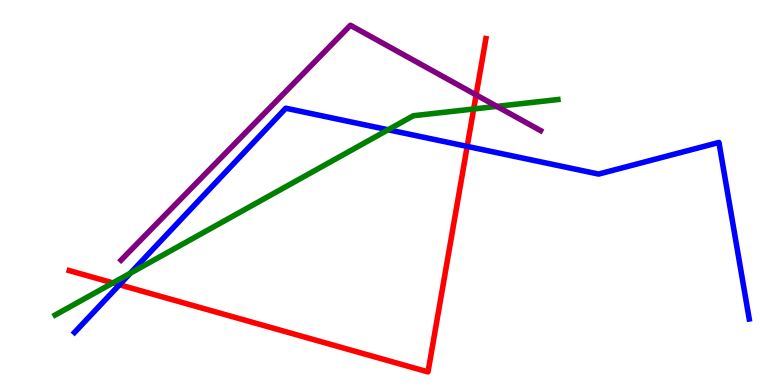[{'lines': ['blue', 'red'], 'intersections': [{'x': 1.54, 'y': 2.6}, {'x': 6.03, 'y': 6.2}]}, {'lines': ['green', 'red'], 'intersections': [{'x': 1.46, 'y': 2.65}, {'x': 6.11, 'y': 7.17}]}, {'lines': ['purple', 'red'], 'intersections': [{'x': 6.14, 'y': 7.53}]}, {'lines': ['blue', 'green'], 'intersections': [{'x': 1.68, 'y': 2.9}, {'x': 5.01, 'y': 6.63}]}, {'lines': ['blue', 'purple'], 'intersections': []}, {'lines': ['green', 'purple'], 'intersections': [{'x': 6.41, 'y': 7.24}]}]